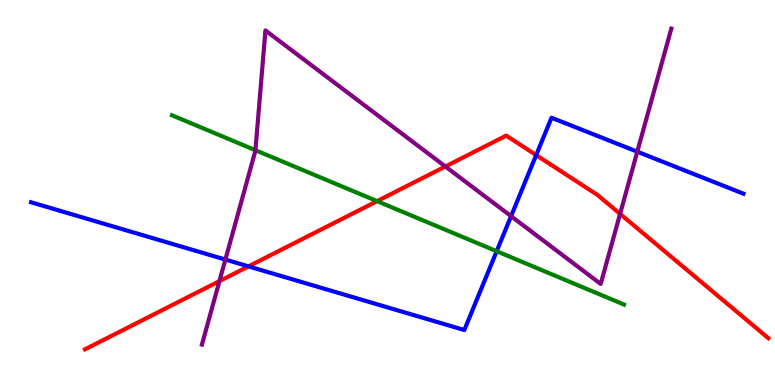[{'lines': ['blue', 'red'], 'intersections': [{'x': 3.21, 'y': 3.08}, {'x': 6.92, 'y': 5.97}]}, {'lines': ['green', 'red'], 'intersections': [{'x': 4.87, 'y': 4.78}]}, {'lines': ['purple', 'red'], 'intersections': [{'x': 2.83, 'y': 2.7}, {'x': 5.75, 'y': 5.68}, {'x': 8.0, 'y': 4.44}]}, {'lines': ['blue', 'green'], 'intersections': [{'x': 6.41, 'y': 3.47}]}, {'lines': ['blue', 'purple'], 'intersections': [{'x': 2.91, 'y': 3.26}, {'x': 6.59, 'y': 4.38}, {'x': 8.22, 'y': 6.06}]}, {'lines': ['green', 'purple'], 'intersections': [{'x': 3.3, 'y': 6.1}]}]